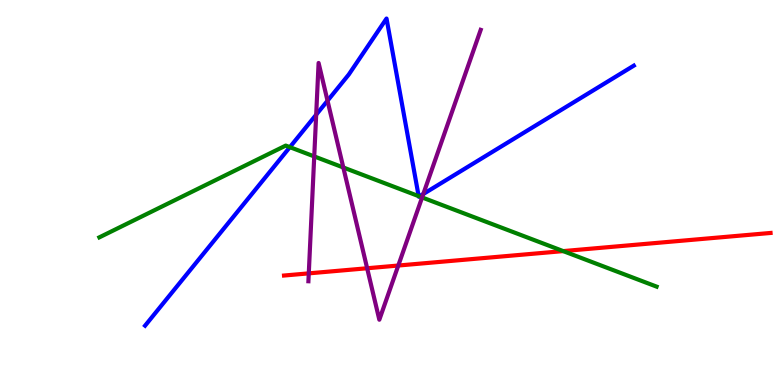[{'lines': ['blue', 'red'], 'intersections': []}, {'lines': ['green', 'red'], 'intersections': [{'x': 7.27, 'y': 3.48}]}, {'lines': ['purple', 'red'], 'intersections': [{'x': 3.98, 'y': 2.9}, {'x': 4.74, 'y': 3.03}, {'x': 5.14, 'y': 3.1}]}, {'lines': ['blue', 'green'], 'intersections': [{'x': 3.74, 'y': 6.18}, {'x': 5.4, 'y': 4.91}, {'x': 5.41, 'y': 4.9}]}, {'lines': ['blue', 'purple'], 'intersections': [{'x': 4.08, 'y': 7.02}, {'x': 4.23, 'y': 7.38}, {'x': 5.46, 'y': 4.96}]}, {'lines': ['green', 'purple'], 'intersections': [{'x': 4.05, 'y': 5.94}, {'x': 4.43, 'y': 5.65}, {'x': 5.45, 'y': 4.87}]}]